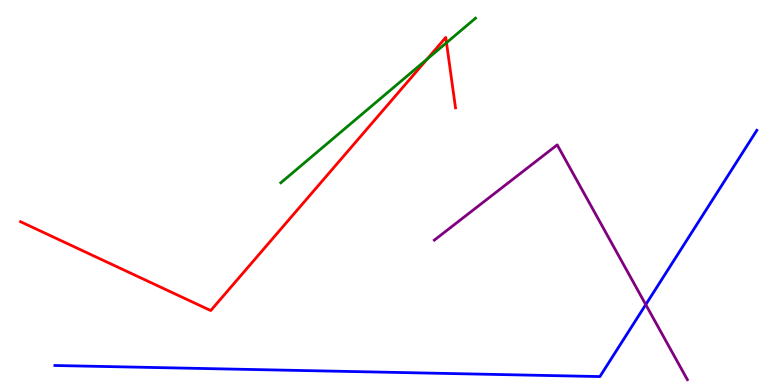[{'lines': ['blue', 'red'], 'intersections': []}, {'lines': ['green', 'red'], 'intersections': [{'x': 5.51, 'y': 8.46}, {'x': 5.76, 'y': 8.89}]}, {'lines': ['purple', 'red'], 'intersections': []}, {'lines': ['blue', 'green'], 'intersections': []}, {'lines': ['blue', 'purple'], 'intersections': [{'x': 8.33, 'y': 2.09}]}, {'lines': ['green', 'purple'], 'intersections': []}]